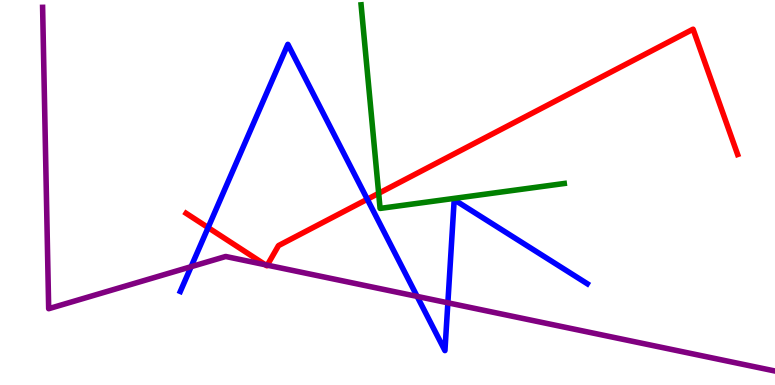[{'lines': ['blue', 'red'], 'intersections': [{'x': 2.69, 'y': 4.09}, {'x': 4.74, 'y': 4.82}]}, {'lines': ['green', 'red'], 'intersections': [{'x': 4.89, 'y': 4.98}]}, {'lines': ['purple', 'red'], 'intersections': [{'x': 3.42, 'y': 3.12}, {'x': 3.45, 'y': 3.11}]}, {'lines': ['blue', 'green'], 'intersections': []}, {'lines': ['blue', 'purple'], 'intersections': [{'x': 2.47, 'y': 3.07}, {'x': 5.38, 'y': 2.3}, {'x': 5.78, 'y': 2.13}]}, {'lines': ['green', 'purple'], 'intersections': []}]